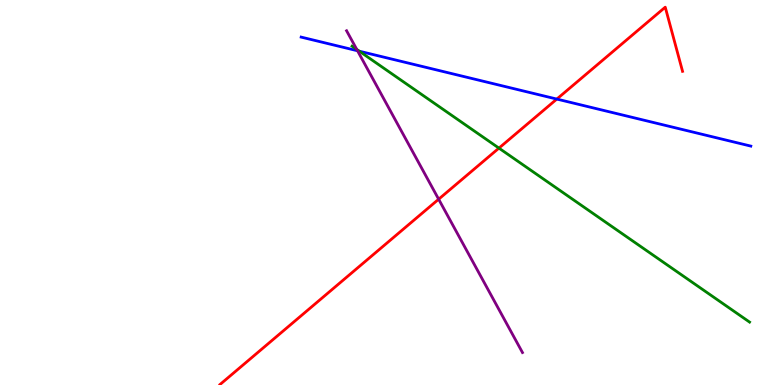[{'lines': ['blue', 'red'], 'intersections': [{'x': 7.18, 'y': 7.43}]}, {'lines': ['green', 'red'], 'intersections': [{'x': 6.44, 'y': 6.15}]}, {'lines': ['purple', 'red'], 'intersections': [{'x': 5.66, 'y': 4.83}]}, {'lines': ['blue', 'green'], 'intersections': [{'x': 4.64, 'y': 8.67}]}, {'lines': ['blue', 'purple'], 'intersections': [{'x': 4.61, 'y': 8.68}]}, {'lines': ['green', 'purple'], 'intersections': [{'x': 4.6, 'y': 8.72}]}]